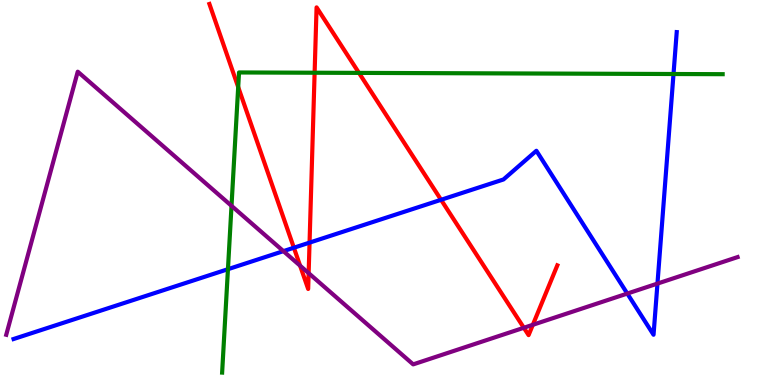[{'lines': ['blue', 'red'], 'intersections': [{'x': 3.79, 'y': 3.57}, {'x': 3.99, 'y': 3.7}, {'x': 5.69, 'y': 4.81}]}, {'lines': ['green', 'red'], 'intersections': [{'x': 3.07, 'y': 7.74}, {'x': 4.06, 'y': 8.11}, {'x': 4.63, 'y': 8.11}]}, {'lines': ['purple', 'red'], 'intersections': [{'x': 3.87, 'y': 3.1}, {'x': 3.98, 'y': 2.91}, {'x': 6.76, 'y': 1.49}, {'x': 6.88, 'y': 1.56}]}, {'lines': ['blue', 'green'], 'intersections': [{'x': 2.94, 'y': 3.01}, {'x': 8.69, 'y': 8.08}]}, {'lines': ['blue', 'purple'], 'intersections': [{'x': 3.66, 'y': 3.48}, {'x': 8.09, 'y': 2.37}, {'x': 8.48, 'y': 2.63}]}, {'lines': ['green', 'purple'], 'intersections': [{'x': 2.99, 'y': 4.65}]}]